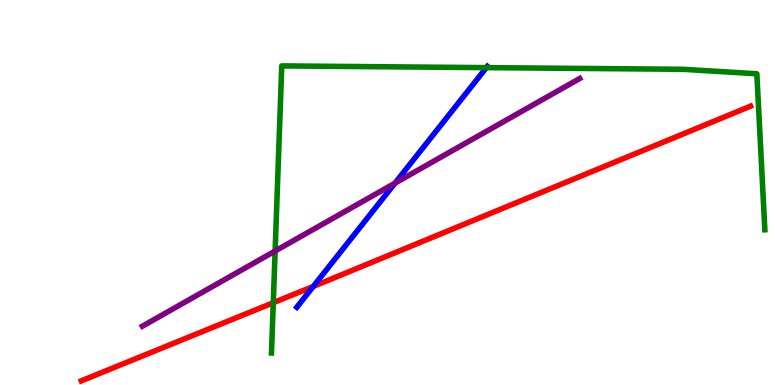[{'lines': ['blue', 'red'], 'intersections': [{'x': 4.04, 'y': 2.56}]}, {'lines': ['green', 'red'], 'intersections': [{'x': 3.53, 'y': 2.14}]}, {'lines': ['purple', 'red'], 'intersections': []}, {'lines': ['blue', 'green'], 'intersections': [{'x': 6.28, 'y': 8.24}]}, {'lines': ['blue', 'purple'], 'intersections': [{'x': 5.1, 'y': 5.24}]}, {'lines': ['green', 'purple'], 'intersections': [{'x': 3.55, 'y': 3.48}]}]